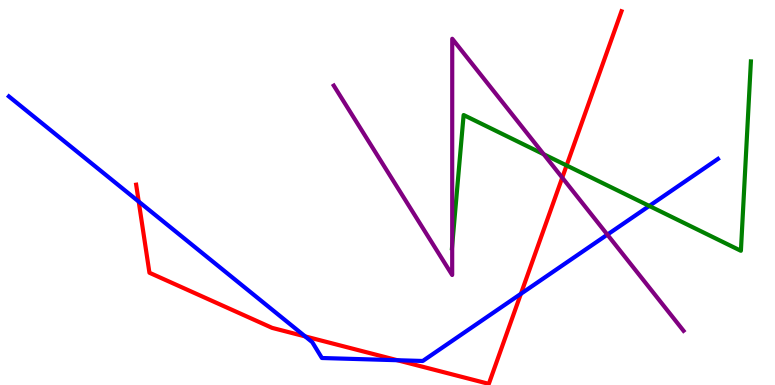[{'lines': ['blue', 'red'], 'intersections': [{'x': 1.79, 'y': 4.76}, {'x': 3.94, 'y': 1.26}, {'x': 5.13, 'y': 0.643}, {'x': 6.72, 'y': 2.37}]}, {'lines': ['green', 'red'], 'intersections': [{'x': 7.31, 'y': 5.7}]}, {'lines': ['purple', 'red'], 'intersections': [{'x': 7.25, 'y': 5.39}]}, {'lines': ['blue', 'green'], 'intersections': [{'x': 8.38, 'y': 4.65}]}, {'lines': ['blue', 'purple'], 'intersections': [{'x': 7.84, 'y': 3.91}]}, {'lines': ['green', 'purple'], 'intersections': [{'x': 5.83, 'y': 3.62}, {'x': 7.02, 'y': 5.99}]}]